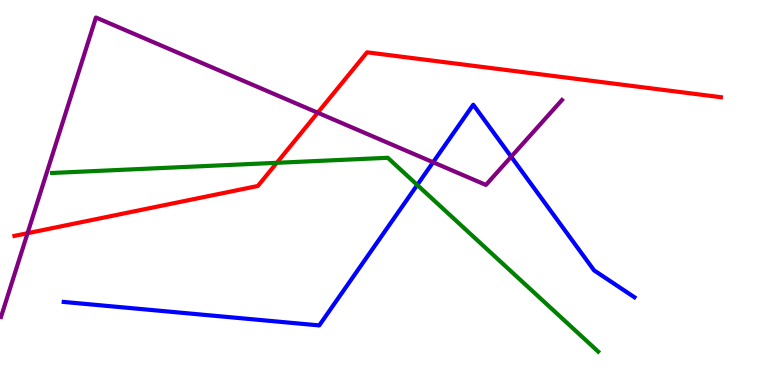[{'lines': ['blue', 'red'], 'intersections': []}, {'lines': ['green', 'red'], 'intersections': [{'x': 3.57, 'y': 5.77}]}, {'lines': ['purple', 'red'], 'intersections': [{'x': 0.355, 'y': 3.94}, {'x': 4.1, 'y': 7.07}]}, {'lines': ['blue', 'green'], 'intersections': [{'x': 5.38, 'y': 5.2}]}, {'lines': ['blue', 'purple'], 'intersections': [{'x': 5.59, 'y': 5.79}, {'x': 6.6, 'y': 5.93}]}, {'lines': ['green', 'purple'], 'intersections': []}]